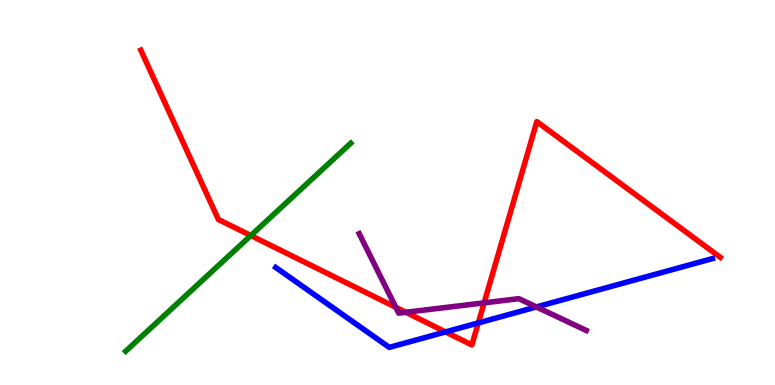[{'lines': ['blue', 'red'], 'intersections': [{'x': 5.75, 'y': 1.38}, {'x': 6.17, 'y': 1.61}]}, {'lines': ['green', 'red'], 'intersections': [{'x': 3.24, 'y': 3.88}]}, {'lines': ['purple', 'red'], 'intersections': [{'x': 5.11, 'y': 2.02}, {'x': 5.24, 'y': 1.89}, {'x': 6.25, 'y': 2.13}]}, {'lines': ['blue', 'green'], 'intersections': []}, {'lines': ['blue', 'purple'], 'intersections': [{'x': 6.92, 'y': 2.03}]}, {'lines': ['green', 'purple'], 'intersections': []}]